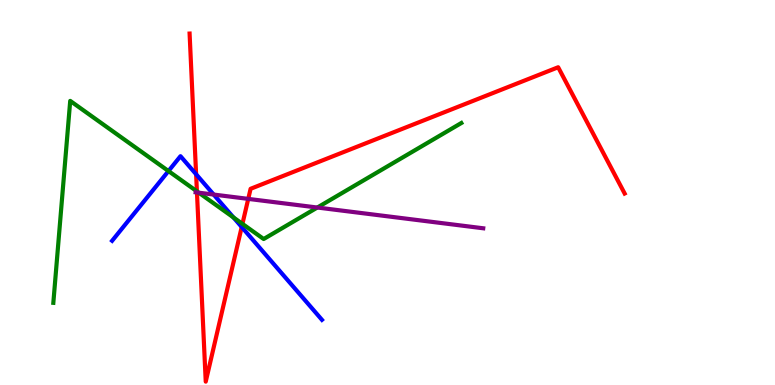[{'lines': ['blue', 'red'], 'intersections': [{'x': 2.53, 'y': 5.47}, {'x': 3.12, 'y': 4.1}]}, {'lines': ['green', 'red'], 'intersections': [{'x': 2.54, 'y': 5.03}, {'x': 3.13, 'y': 4.19}]}, {'lines': ['purple', 'red'], 'intersections': [{'x': 2.54, 'y': 5.0}, {'x': 3.2, 'y': 4.83}]}, {'lines': ['blue', 'green'], 'intersections': [{'x': 2.17, 'y': 5.56}, {'x': 3.01, 'y': 4.35}]}, {'lines': ['blue', 'purple'], 'intersections': [{'x': 2.76, 'y': 4.95}]}, {'lines': ['green', 'purple'], 'intersections': [{'x': 2.57, 'y': 4.99}, {'x': 4.09, 'y': 4.61}]}]